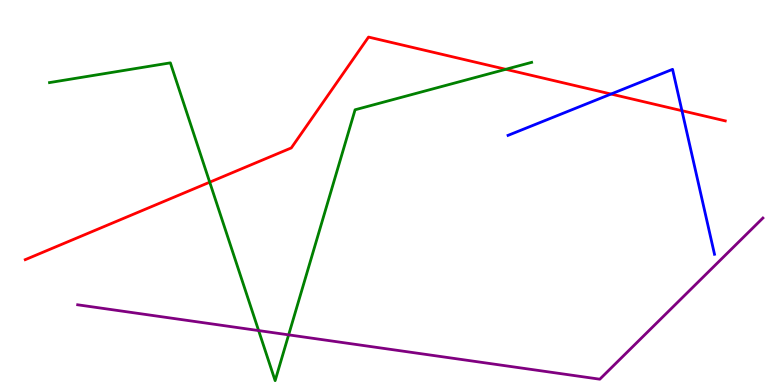[{'lines': ['blue', 'red'], 'intersections': [{'x': 7.88, 'y': 7.56}, {'x': 8.8, 'y': 7.12}]}, {'lines': ['green', 'red'], 'intersections': [{'x': 2.71, 'y': 5.27}, {'x': 6.53, 'y': 8.2}]}, {'lines': ['purple', 'red'], 'intersections': []}, {'lines': ['blue', 'green'], 'intersections': []}, {'lines': ['blue', 'purple'], 'intersections': []}, {'lines': ['green', 'purple'], 'intersections': [{'x': 3.34, 'y': 1.41}, {'x': 3.72, 'y': 1.3}]}]